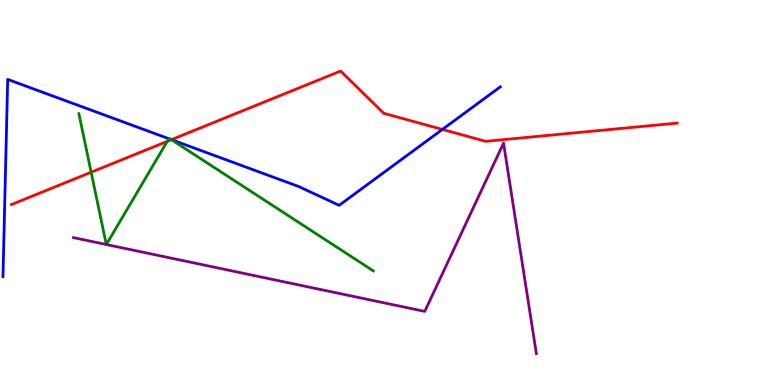[{'lines': ['blue', 'red'], 'intersections': [{'x': 2.21, 'y': 6.37}, {'x': 5.71, 'y': 6.64}]}, {'lines': ['green', 'red'], 'intersections': [{'x': 1.18, 'y': 5.53}, {'x': 2.16, 'y': 6.33}, {'x': 2.21, 'y': 6.37}]}, {'lines': ['purple', 'red'], 'intersections': []}, {'lines': ['blue', 'green'], 'intersections': [{'x': 2.18, 'y': 6.4}, {'x': 2.21, 'y': 6.37}]}, {'lines': ['blue', 'purple'], 'intersections': []}, {'lines': ['green', 'purple'], 'intersections': [{'x': 1.37, 'y': 3.65}, {'x': 1.37, 'y': 3.65}]}]